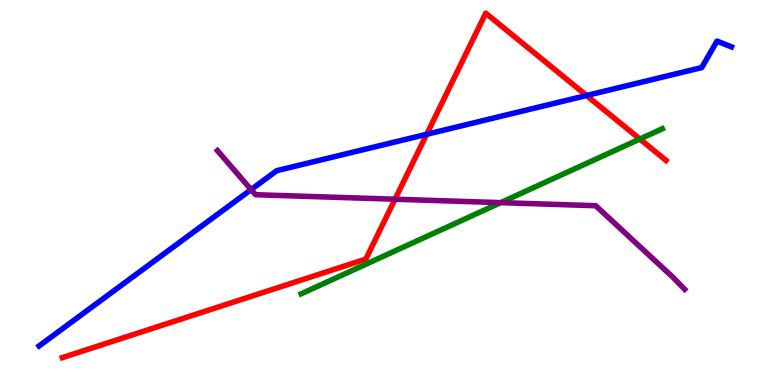[{'lines': ['blue', 'red'], 'intersections': [{'x': 5.51, 'y': 6.51}, {'x': 7.57, 'y': 7.52}]}, {'lines': ['green', 'red'], 'intersections': [{'x': 8.26, 'y': 6.39}]}, {'lines': ['purple', 'red'], 'intersections': [{'x': 5.1, 'y': 4.83}]}, {'lines': ['blue', 'green'], 'intersections': []}, {'lines': ['blue', 'purple'], 'intersections': [{'x': 3.24, 'y': 5.08}]}, {'lines': ['green', 'purple'], 'intersections': [{'x': 6.46, 'y': 4.74}]}]